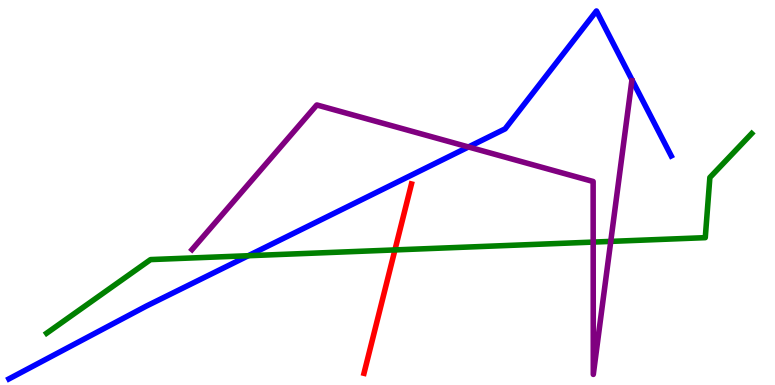[{'lines': ['blue', 'red'], 'intersections': []}, {'lines': ['green', 'red'], 'intersections': [{'x': 5.1, 'y': 3.51}]}, {'lines': ['purple', 'red'], 'intersections': []}, {'lines': ['blue', 'green'], 'intersections': [{'x': 3.2, 'y': 3.36}]}, {'lines': ['blue', 'purple'], 'intersections': [{'x': 6.04, 'y': 6.18}]}, {'lines': ['green', 'purple'], 'intersections': [{'x': 7.65, 'y': 3.71}, {'x': 7.88, 'y': 3.73}]}]